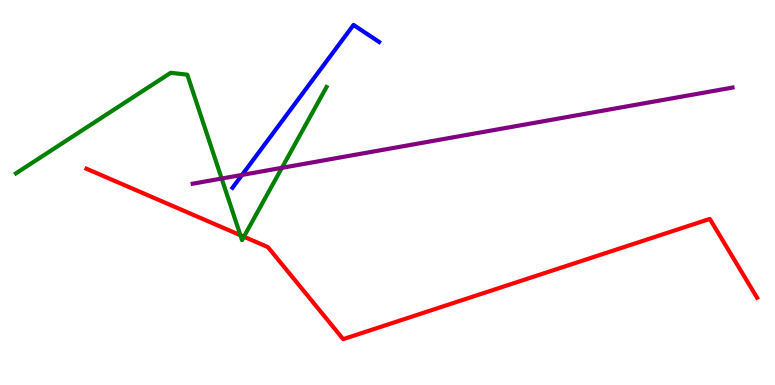[{'lines': ['blue', 'red'], 'intersections': []}, {'lines': ['green', 'red'], 'intersections': [{'x': 3.1, 'y': 3.89}, {'x': 3.15, 'y': 3.85}]}, {'lines': ['purple', 'red'], 'intersections': []}, {'lines': ['blue', 'green'], 'intersections': []}, {'lines': ['blue', 'purple'], 'intersections': [{'x': 3.12, 'y': 5.46}]}, {'lines': ['green', 'purple'], 'intersections': [{'x': 2.86, 'y': 5.36}, {'x': 3.64, 'y': 5.64}]}]